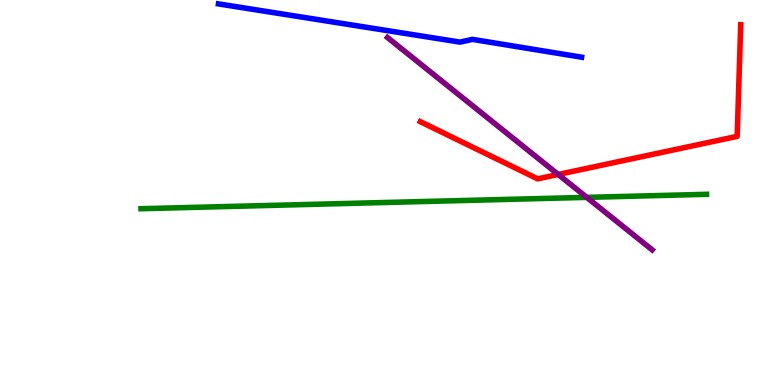[{'lines': ['blue', 'red'], 'intersections': []}, {'lines': ['green', 'red'], 'intersections': []}, {'lines': ['purple', 'red'], 'intersections': [{'x': 7.2, 'y': 5.47}]}, {'lines': ['blue', 'green'], 'intersections': []}, {'lines': ['blue', 'purple'], 'intersections': []}, {'lines': ['green', 'purple'], 'intersections': [{'x': 7.57, 'y': 4.87}]}]